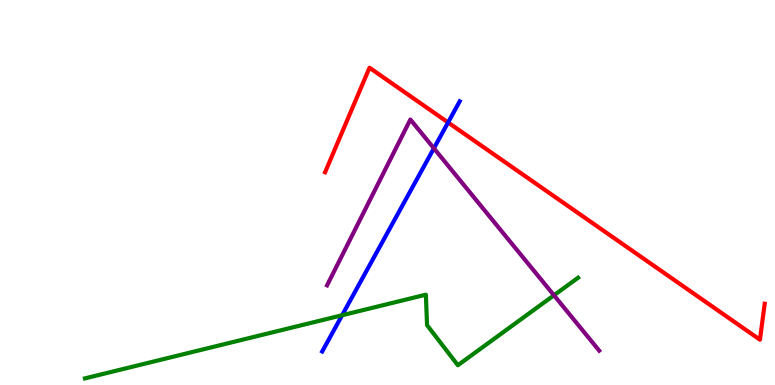[{'lines': ['blue', 'red'], 'intersections': [{'x': 5.78, 'y': 6.82}]}, {'lines': ['green', 'red'], 'intersections': []}, {'lines': ['purple', 'red'], 'intersections': []}, {'lines': ['blue', 'green'], 'intersections': [{'x': 4.41, 'y': 1.81}]}, {'lines': ['blue', 'purple'], 'intersections': [{'x': 5.6, 'y': 6.15}]}, {'lines': ['green', 'purple'], 'intersections': [{'x': 7.15, 'y': 2.33}]}]